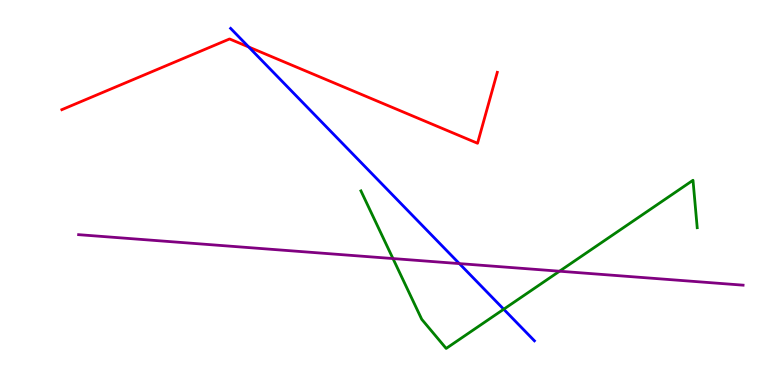[{'lines': ['blue', 'red'], 'intersections': [{'x': 3.21, 'y': 8.78}]}, {'lines': ['green', 'red'], 'intersections': []}, {'lines': ['purple', 'red'], 'intersections': []}, {'lines': ['blue', 'green'], 'intersections': [{'x': 6.5, 'y': 1.97}]}, {'lines': ['blue', 'purple'], 'intersections': [{'x': 5.93, 'y': 3.15}]}, {'lines': ['green', 'purple'], 'intersections': [{'x': 5.07, 'y': 3.28}, {'x': 7.22, 'y': 2.96}]}]